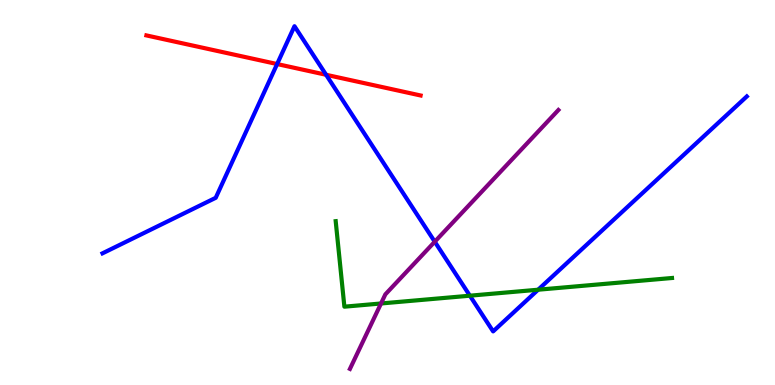[{'lines': ['blue', 'red'], 'intersections': [{'x': 3.58, 'y': 8.34}, {'x': 4.21, 'y': 8.06}]}, {'lines': ['green', 'red'], 'intersections': []}, {'lines': ['purple', 'red'], 'intersections': []}, {'lines': ['blue', 'green'], 'intersections': [{'x': 6.06, 'y': 2.32}, {'x': 6.94, 'y': 2.47}]}, {'lines': ['blue', 'purple'], 'intersections': [{'x': 5.61, 'y': 3.72}]}, {'lines': ['green', 'purple'], 'intersections': [{'x': 4.92, 'y': 2.12}]}]